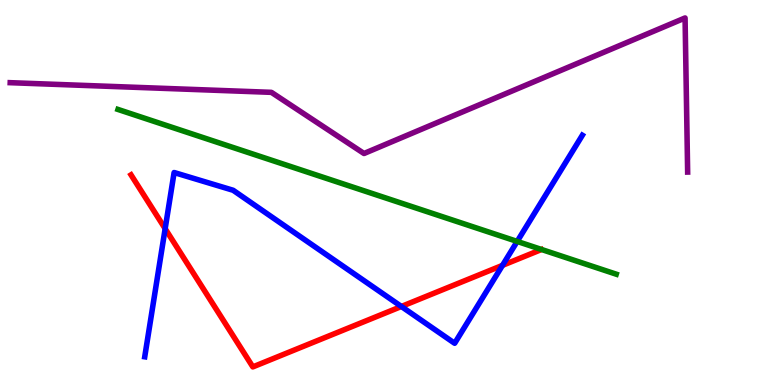[{'lines': ['blue', 'red'], 'intersections': [{'x': 2.13, 'y': 4.06}, {'x': 5.18, 'y': 2.04}, {'x': 6.48, 'y': 3.11}]}, {'lines': ['green', 'red'], 'intersections': []}, {'lines': ['purple', 'red'], 'intersections': []}, {'lines': ['blue', 'green'], 'intersections': [{'x': 6.67, 'y': 3.73}]}, {'lines': ['blue', 'purple'], 'intersections': []}, {'lines': ['green', 'purple'], 'intersections': []}]